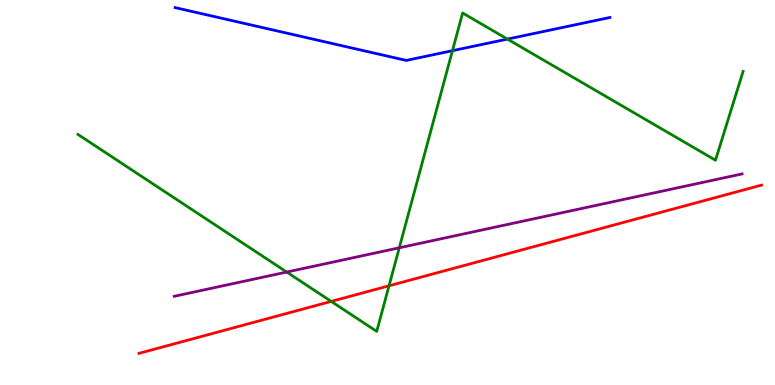[{'lines': ['blue', 'red'], 'intersections': []}, {'lines': ['green', 'red'], 'intersections': [{'x': 4.27, 'y': 2.17}, {'x': 5.02, 'y': 2.58}]}, {'lines': ['purple', 'red'], 'intersections': []}, {'lines': ['blue', 'green'], 'intersections': [{'x': 5.84, 'y': 8.68}, {'x': 6.55, 'y': 8.98}]}, {'lines': ['blue', 'purple'], 'intersections': []}, {'lines': ['green', 'purple'], 'intersections': [{'x': 3.7, 'y': 2.93}, {'x': 5.15, 'y': 3.56}]}]